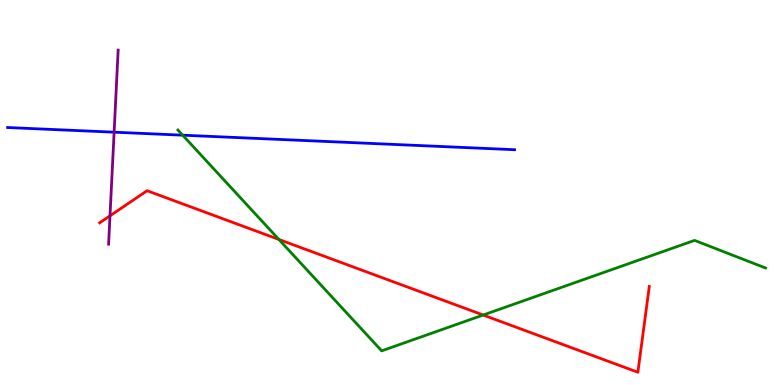[{'lines': ['blue', 'red'], 'intersections': []}, {'lines': ['green', 'red'], 'intersections': [{'x': 3.6, 'y': 3.78}, {'x': 6.23, 'y': 1.82}]}, {'lines': ['purple', 'red'], 'intersections': [{'x': 1.42, 'y': 4.39}]}, {'lines': ['blue', 'green'], 'intersections': [{'x': 2.36, 'y': 6.49}]}, {'lines': ['blue', 'purple'], 'intersections': [{'x': 1.47, 'y': 6.57}]}, {'lines': ['green', 'purple'], 'intersections': []}]